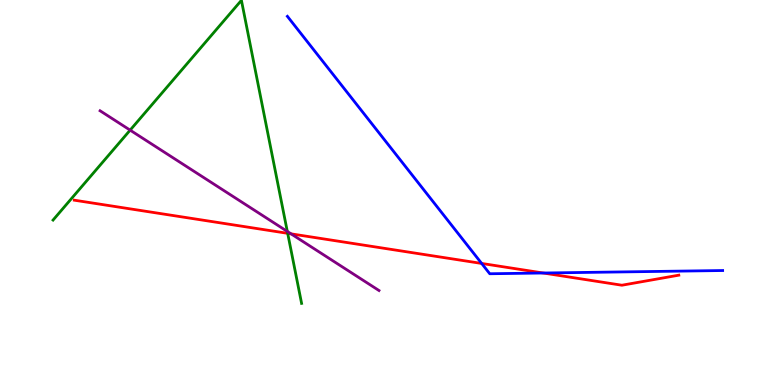[{'lines': ['blue', 'red'], 'intersections': [{'x': 6.21, 'y': 3.16}, {'x': 7.01, 'y': 2.91}]}, {'lines': ['green', 'red'], 'intersections': [{'x': 3.71, 'y': 3.94}]}, {'lines': ['purple', 'red'], 'intersections': [{'x': 3.76, 'y': 3.93}]}, {'lines': ['blue', 'green'], 'intersections': []}, {'lines': ['blue', 'purple'], 'intersections': []}, {'lines': ['green', 'purple'], 'intersections': [{'x': 1.68, 'y': 6.62}, {'x': 3.71, 'y': 3.99}]}]